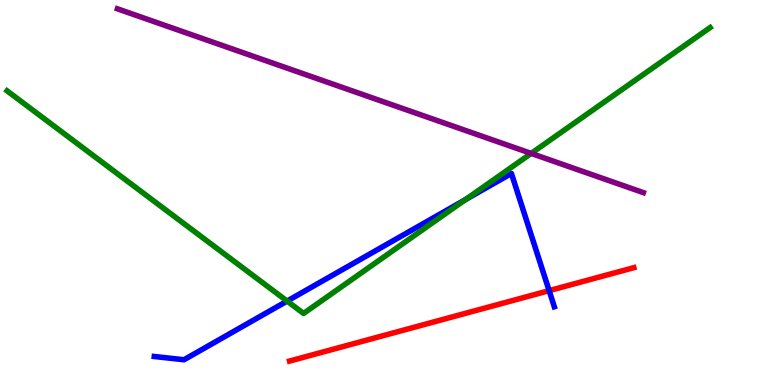[{'lines': ['blue', 'red'], 'intersections': [{'x': 7.09, 'y': 2.45}]}, {'lines': ['green', 'red'], 'intersections': []}, {'lines': ['purple', 'red'], 'intersections': []}, {'lines': ['blue', 'green'], 'intersections': [{'x': 3.7, 'y': 2.18}, {'x': 6.01, 'y': 4.82}]}, {'lines': ['blue', 'purple'], 'intersections': []}, {'lines': ['green', 'purple'], 'intersections': [{'x': 6.85, 'y': 6.02}]}]